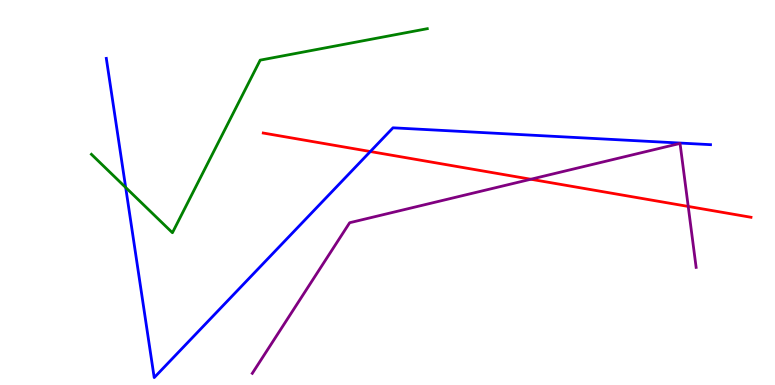[{'lines': ['blue', 'red'], 'intersections': [{'x': 4.78, 'y': 6.06}]}, {'lines': ['green', 'red'], 'intersections': []}, {'lines': ['purple', 'red'], 'intersections': [{'x': 6.85, 'y': 5.34}, {'x': 8.88, 'y': 4.64}]}, {'lines': ['blue', 'green'], 'intersections': [{'x': 1.62, 'y': 5.13}]}, {'lines': ['blue', 'purple'], 'intersections': []}, {'lines': ['green', 'purple'], 'intersections': []}]